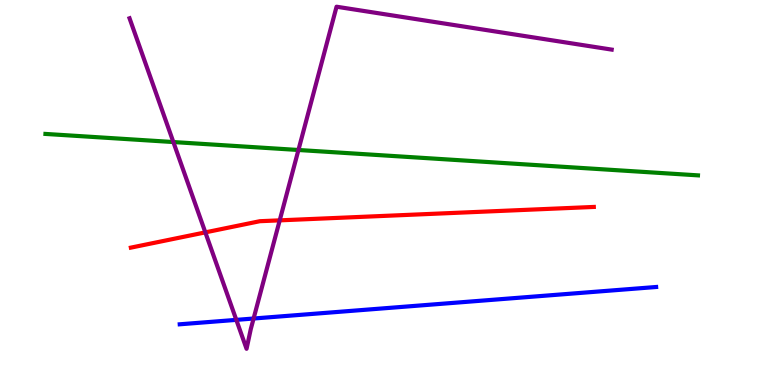[{'lines': ['blue', 'red'], 'intersections': []}, {'lines': ['green', 'red'], 'intersections': []}, {'lines': ['purple', 'red'], 'intersections': [{'x': 2.65, 'y': 3.96}, {'x': 3.61, 'y': 4.28}]}, {'lines': ['blue', 'green'], 'intersections': []}, {'lines': ['blue', 'purple'], 'intersections': [{'x': 3.05, 'y': 1.69}, {'x': 3.27, 'y': 1.73}]}, {'lines': ['green', 'purple'], 'intersections': [{'x': 2.24, 'y': 6.31}, {'x': 3.85, 'y': 6.1}]}]